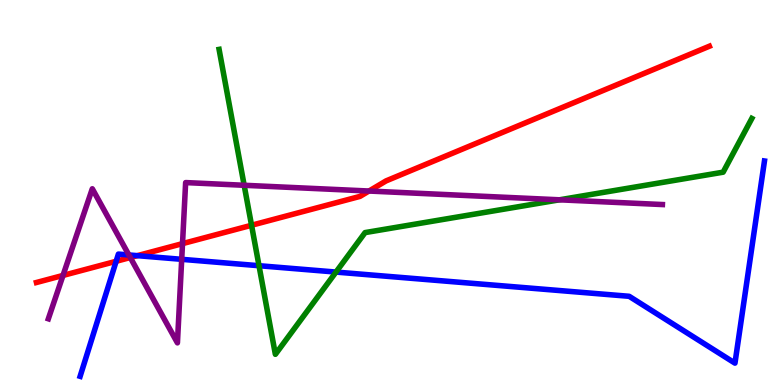[{'lines': ['blue', 'red'], 'intersections': [{'x': 1.5, 'y': 3.21}, {'x': 1.77, 'y': 3.36}]}, {'lines': ['green', 'red'], 'intersections': [{'x': 3.25, 'y': 4.15}]}, {'lines': ['purple', 'red'], 'intersections': [{'x': 0.813, 'y': 2.85}, {'x': 1.68, 'y': 3.31}, {'x': 2.35, 'y': 3.67}, {'x': 4.76, 'y': 5.04}]}, {'lines': ['blue', 'green'], 'intersections': [{'x': 3.34, 'y': 3.1}, {'x': 4.34, 'y': 2.93}]}, {'lines': ['blue', 'purple'], 'intersections': [{'x': 1.66, 'y': 3.38}, {'x': 2.34, 'y': 3.26}]}, {'lines': ['green', 'purple'], 'intersections': [{'x': 3.15, 'y': 5.19}, {'x': 7.22, 'y': 4.81}]}]